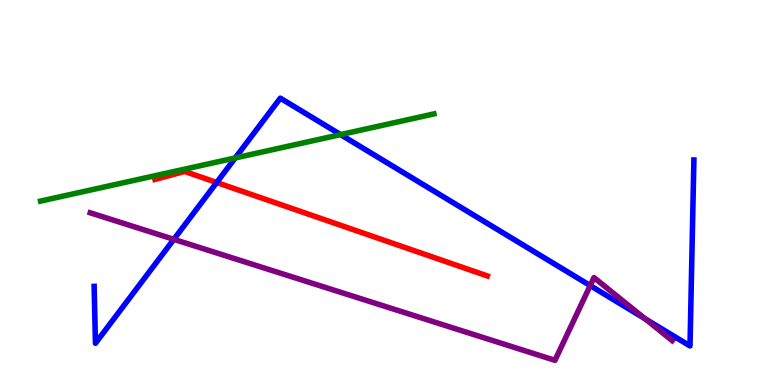[{'lines': ['blue', 'red'], 'intersections': [{'x': 2.8, 'y': 5.26}]}, {'lines': ['green', 'red'], 'intersections': []}, {'lines': ['purple', 'red'], 'intersections': []}, {'lines': ['blue', 'green'], 'intersections': [{'x': 3.03, 'y': 5.9}, {'x': 4.39, 'y': 6.5}]}, {'lines': ['blue', 'purple'], 'intersections': [{'x': 2.24, 'y': 3.78}, {'x': 7.62, 'y': 2.58}, {'x': 8.32, 'y': 1.72}]}, {'lines': ['green', 'purple'], 'intersections': []}]